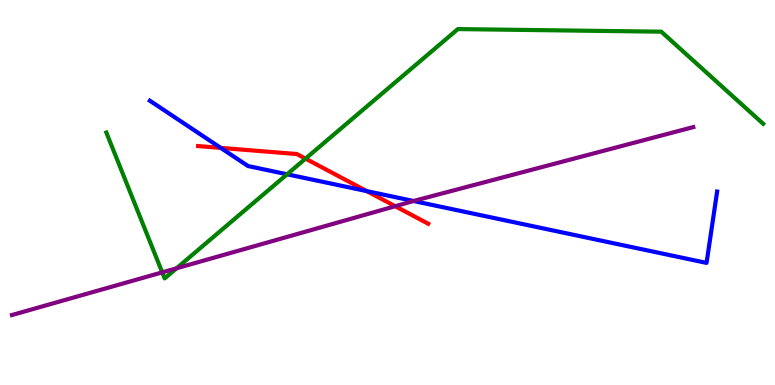[{'lines': ['blue', 'red'], 'intersections': [{'x': 2.85, 'y': 6.16}, {'x': 4.73, 'y': 5.04}]}, {'lines': ['green', 'red'], 'intersections': [{'x': 3.94, 'y': 5.88}]}, {'lines': ['purple', 'red'], 'intersections': [{'x': 5.1, 'y': 4.64}]}, {'lines': ['blue', 'green'], 'intersections': [{'x': 3.7, 'y': 5.47}]}, {'lines': ['blue', 'purple'], 'intersections': [{'x': 5.34, 'y': 4.78}]}, {'lines': ['green', 'purple'], 'intersections': [{'x': 2.09, 'y': 2.93}, {'x': 2.28, 'y': 3.03}]}]